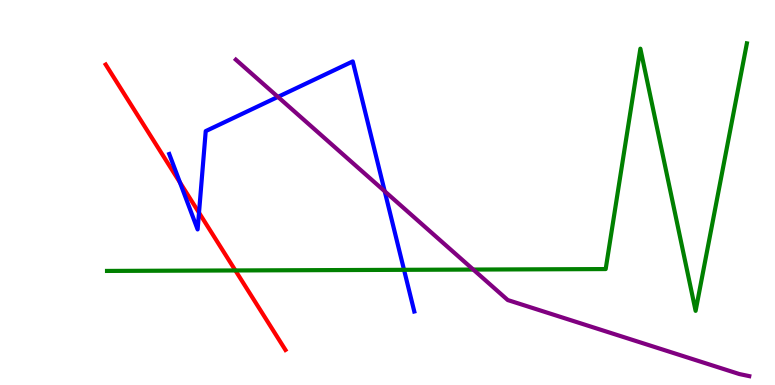[{'lines': ['blue', 'red'], 'intersections': [{'x': 2.32, 'y': 5.26}, {'x': 2.57, 'y': 4.48}]}, {'lines': ['green', 'red'], 'intersections': [{'x': 3.04, 'y': 2.98}]}, {'lines': ['purple', 'red'], 'intersections': []}, {'lines': ['blue', 'green'], 'intersections': [{'x': 5.21, 'y': 2.99}]}, {'lines': ['blue', 'purple'], 'intersections': [{'x': 3.59, 'y': 7.48}, {'x': 4.96, 'y': 5.03}]}, {'lines': ['green', 'purple'], 'intersections': [{'x': 6.11, 'y': 3.0}]}]